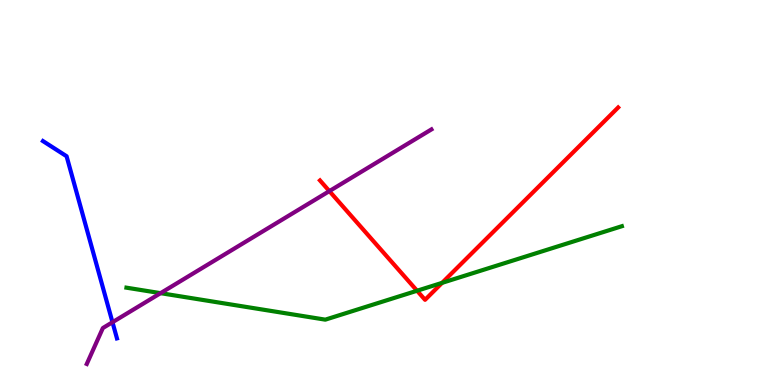[{'lines': ['blue', 'red'], 'intersections': []}, {'lines': ['green', 'red'], 'intersections': [{'x': 5.38, 'y': 2.45}, {'x': 5.7, 'y': 2.65}]}, {'lines': ['purple', 'red'], 'intersections': [{'x': 4.25, 'y': 5.04}]}, {'lines': ['blue', 'green'], 'intersections': []}, {'lines': ['blue', 'purple'], 'intersections': [{'x': 1.45, 'y': 1.63}]}, {'lines': ['green', 'purple'], 'intersections': [{'x': 2.07, 'y': 2.39}]}]